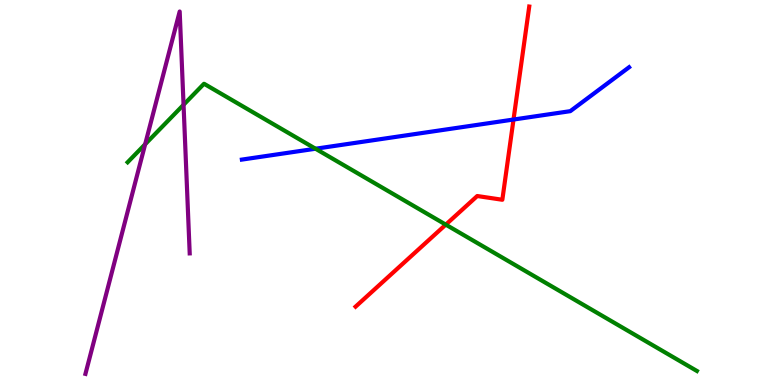[{'lines': ['blue', 'red'], 'intersections': [{'x': 6.63, 'y': 6.9}]}, {'lines': ['green', 'red'], 'intersections': [{'x': 5.75, 'y': 4.17}]}, {'lines': ['purple', 'red'], 'intersections': []}, {'lines': ['blue', 'green'], 'intersections': [{'x': 4.07, 'y': 6.14}]}, {'lines': ['blue', 'purple'], 'intersections': []}, {'lines': ['green', 'purple'], 'intersections': [{'x': 1.87, 'y': 6.25}, {'x': 2.37, 'y': 7.28}]}]